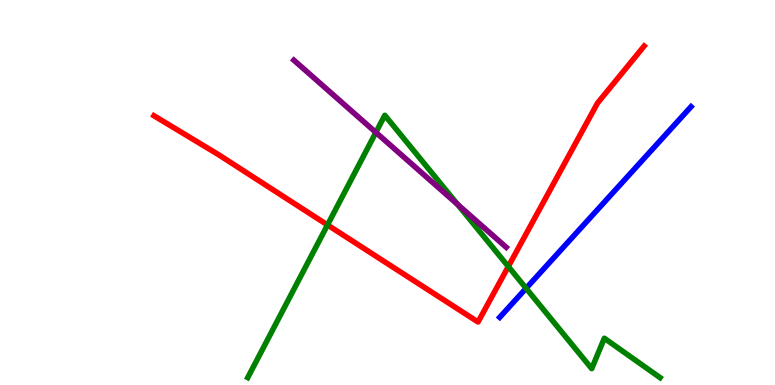[{'lines': ['blue', 'red'], 'intersections': []}, {'lines': ['green', 'red'], 'intersections': [{'x': 4.23, 'y': 4.16}, {'x': 6.56, 'y': 3.08}]}, {'lines': ['purple', 'red'], 'intersections': []}, {'lines': ['blue', 'green'], 'intersections': [{'x': 6.79, 'y': 2.51}]}, {'lines': ['blue', 'purple'], 'intersections': []}, {'lines': ['green', 'purple'], 'intersections': [{'x': 4.85, 'y': 6.56}, {'x': 5.91, 'y': 4.69}]}]